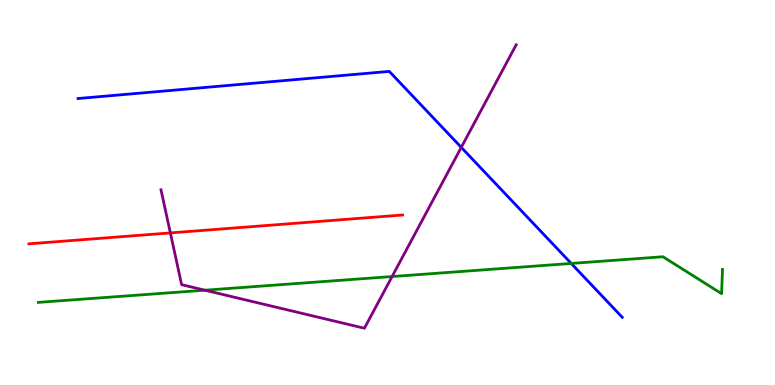[{'lines': ['blue', 'red'], 'intersections': []}, {'lines': ['green', 'red'], 'intersections': []}, {'lines': ['purple', 'red'], 'intersections': [{'x': 2.2, 'y': 3.95}]}, {'lines': ['blue', 'green'], 'intersections': [{'x': 7.37, 'y': 3.16}]}, {'lines': ['blue', 'purple'], 'intersections': [{'x': 5.95, 'y': 6.17}]}, {'lines': ['green', 'purple'], 'intersections': [{'x': 2.64, 'y': 2.46}, {'x': 5.06, 'y': 2.82}]}]